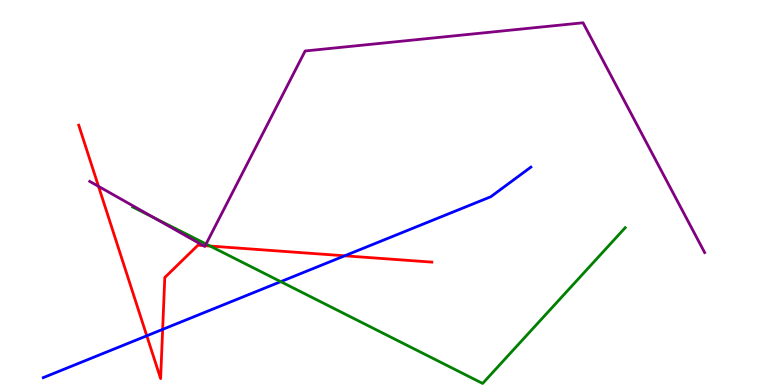[{'lines': ['blue', 'red'], 'intersections': [{'x': 1.89, 'y': 1.28}, {'x': 2.1, 'y': 1.44}, {'x': 4.45, 'y': 3.36}]}, {'lines': ['green', 'red'], 'intersections': [{'x': 2.71, 'y': 3.61}]}, {'lines': ['purple', 'red'], 'intersections': [{'x': 1.27, 'y': 5.16}, {'x': 2.62, 'y': 3.62}, {'x': 2.65, 'y': 3.62}]}, {'lines': ['blue', 'green'], 'intersections': [{'x': 3.62, 'y': 2.68}]}, {'lines': ['blue', 'purple'], 'intersections': []}, {'lines': ['green', 'purple'], 'intersections': [{'x': 1.99, 'y': 4.34}, {'x': 2.66, 'y': 3.66}]}]